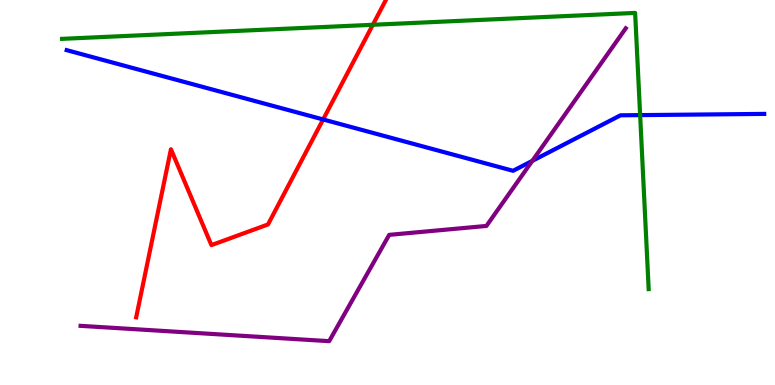[{'lines': ['blue', 'red'], 'intersections': [{'x': 4.17, 'y': 6.9}]}, {'lines': ['green', 'red'], 'intersections': [{'x': 4.81, 'y': 9.36}]}, {'lines': ['purple', 'red'], 'intersections': []}, {'lines': ['blue', 'green'], 'intersections': [{'x': 8.26, 'y': 7.01}]}, {'lines': ['blue', 'purple'], 'intersections': [{'x': 6.87, 'y': 5.82}]}, {'lines': ['green', 'purple'], 'intersections': []}]